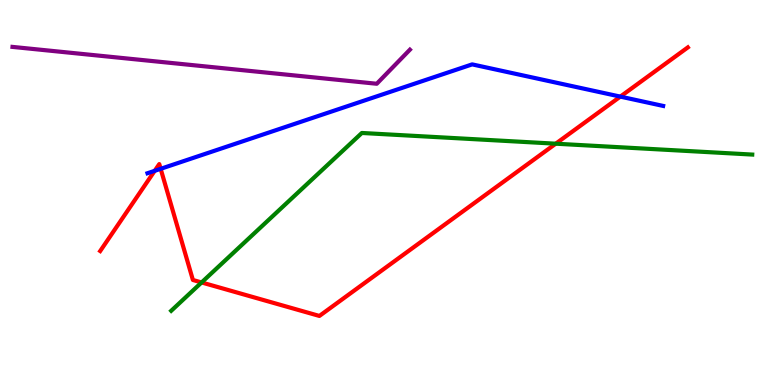[{'lines': ['blue', 'red'], 'intersections': [{'x': 2.0, 'y': 5.56}, {'x': 2.07, 'y': 5.62}, {'x': 8.0, 'y': 7.49}]}, {'lines': ['green', 'red'], 'intersections': [{'x': 2.6, 'y': 2.66}, {'x': 7.17, 'y': 6.27}]}, {'lines': ['purple', 'red'], 'intersections': []}, {'lines': ['blue', 'green'], 'intersections': []}, {'lines': ['blue', 'purple'], 'intersections': []}, {'lines': ['green', 'purple'], 'intersections': []}]